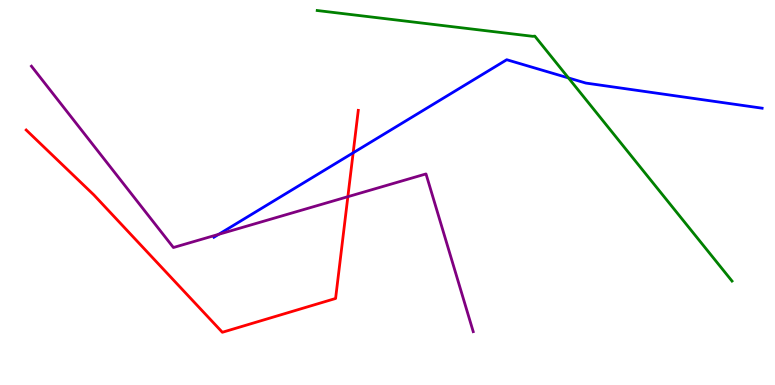[{'lines': ['blue', 'red'], 'intersections': [{'x': 4.56, 'y': 6.03}]}, {'lines': ['green', 'red'], 'intersections': []}, {'lines': ['purple', 'red'], 'intersections': [{'x': 4.49, 'y': 4.89}]}, {'lines': ['blue', 'green'], 'intersections': [{'x': 7.34, 'y': 7.98}]}, {'lines': ['blue', 'purple'], 'intersections': [{'x': 2.82, 'y': 3.91}]}, {'lines': ['green', 'purple'], 'intersections': []}]